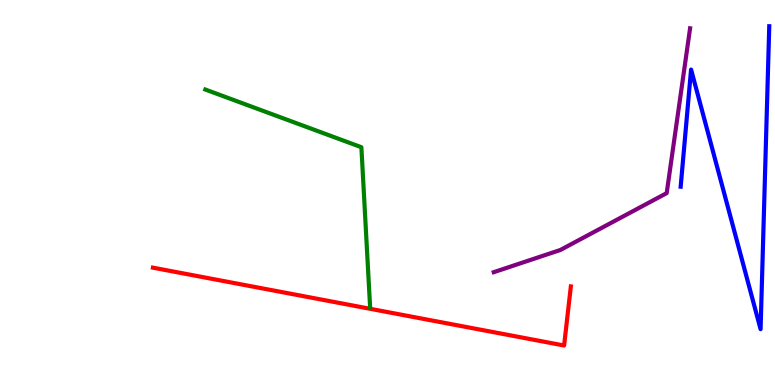[{'lines': ['blue', 'red'], 'intersections': []}, {'lines': ['green', 'red'], 'intersections': []}, {'lines': ['purple', 'red'], 'intersections': []}, {'lines': ['blue', 'green'], 'intersections': []}, {'lines': ['blue', 'purple'], 'intersections': []}, {'lines': ['green', 'purple'], 'intersections': []}]